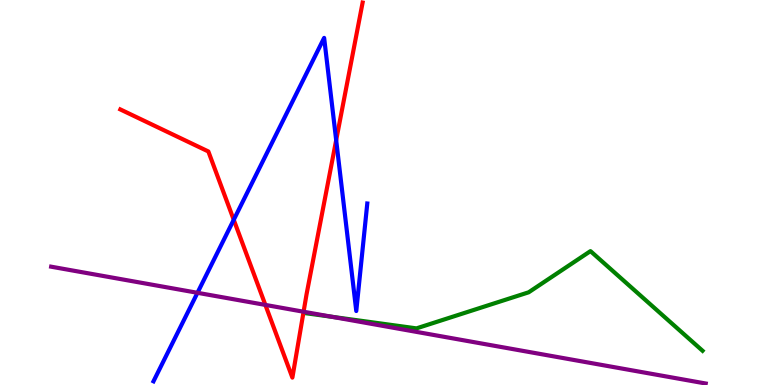[{'lines': ['blue', 'red'], 'intersections': [{'x': 3.02, 'y': 4.29}, {'x': 4.34, 'y': 6.36}]}, {'lines': ['green', 'red'], 'intersections': []}, {'lines': ['purple', 'red'], 'intersections': [{'x': 3.42, 'y': 2.08}, {'x': 3.92, 'y': 1.9}]}, {'lines': ['blue', 'green'], 'intersections': []}, {'lines': ['blue', 'purple'], 'intersections': [{'x': 2.55, 'y': 2.39}]}, {'lines': ['green', 'purple'], 'intersections': [{'x': 4.28, 'y': 1.77}]}]